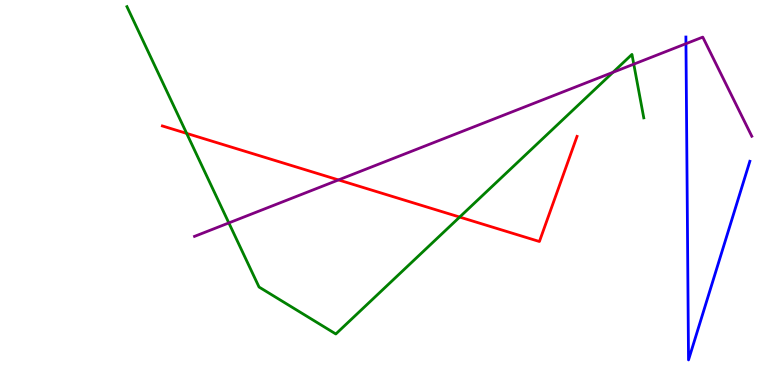[{'lines': ['blue', 'red'], 'intersections': []}, {'lines': ['green', 'red'], 'intersections': [{'x': 2.41, 'y': 6.54}, {'x': 5.93, 'y': 4.36}]}, {'lines': ['purple', 'red'], 'intersections': [{'x': 4.37, 'y': 5.33}]}, {'lines': ['blue', 'green'], 'intersections': []}, {'lines': ['blue', 'purple'], 'intersections': [{'x': 8.85, 'y': 8.86}]}, {'lines': ['green', 'purple'], 'intersections': [{'x': 2.95, 'y': 4.21}, {'x': 7.91, 'y': 8.12}, {'x': 8.18, 'y': 8.33}]}]